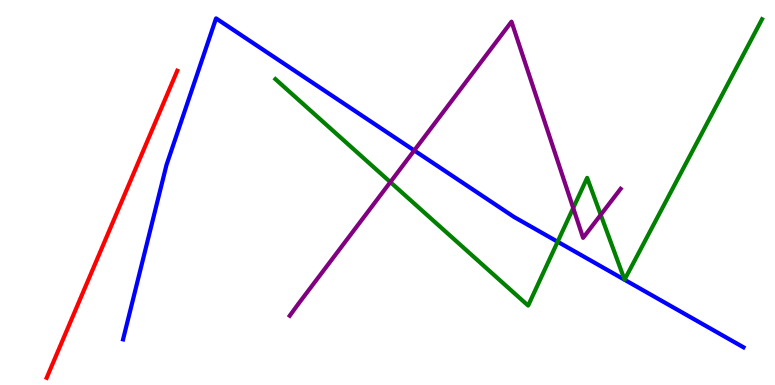[{'lines': ['blue', 'red'], 'intersections': []}, {'lines': ['green', 'red'], 'intersections': []}, {'lines': ['purple', 'red'], 'intersections': []}, {'lines': ['blue', 'green'], 'intersections': [{'x': 7.2, 'y': 3.72}]}, {'lines': ['blue', 'purple'], 'intersections': [{'x': 5.34, 'y': 6.09}]}, {'lines': ['green', 'purple'], 'intersections': [{'x': 5.04, 'y': 5.27}, {'x': 7.4, 'y': 4.6}, {'x': 7.75, 'y': 4.42}]}]